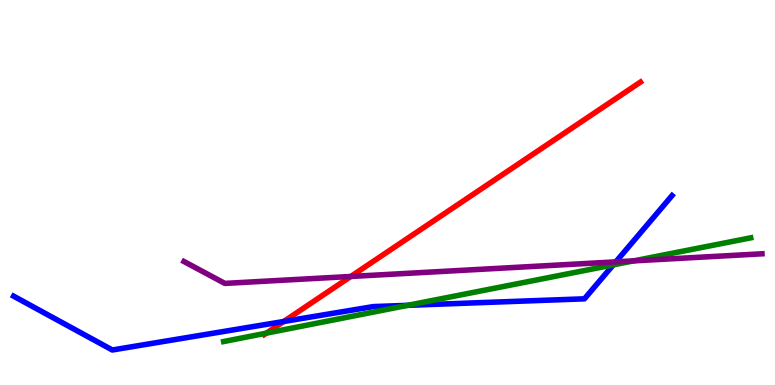[{'lines': ['blue', 'red'], 'intersections': [{'x': 3.66, 'y': 1.65}]}, {'lines': ['green', 'red'], 'intersections': [{'x': 3.44, 'y': 1.35}]}, {'lines': ['purple', 'red'], 'intersections': [{'x': 4.53, 'y': 2.82}]}, {'lines': ['blue', 'green'], 'intersections': [{'x': 5.26, 'y': 2.07}, {'x': 7.91, 'y': 3.12}]}, {'lines': ['blue', 'purple'], 'intersections': [{'x': 7.95, 'y': 3.2}]}, {'lines': ['green', 'purple'], 'intersections': [{'x': 8.18, 'y': 3.22}]}]